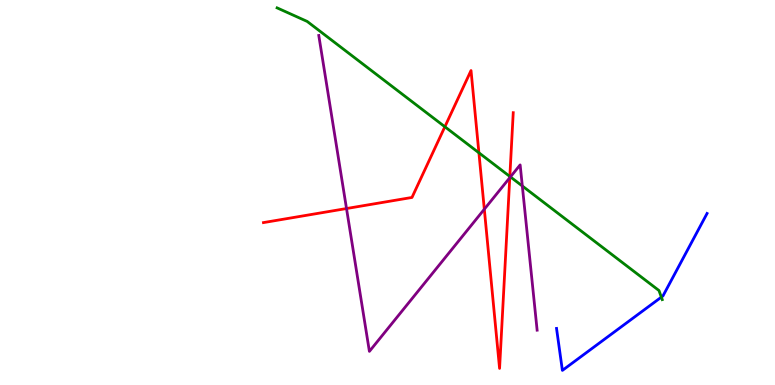[{'lines': ['blue', 'red'], 'intersections': []}, {'lines': ['green', 'red'], 'intersections': [{'x': 5.74, 'y': 6.71}, {'x': 6.18, 'y': 6.03}, {'x': 6.58, 'y': 5.42}]}, {'lines': ['purple', 'red'], 'intersections': [{'x': 4.47, 'y': 4.58}, {'x': 6.25, 'y': 4.57}, {'x': 6.58, 'y': 5.38}]}, {'lines': ['blue', 'green'], 'intersections': [{'x': 8.53, 'y': 2.28}]}, {'lines': ['blue', 'purple'], 'intersections': []}, {'lines': ['green', 'purple'], 'intersections': [{'x': 6.59, 'y': 5.41}, {'x': 6.74, 'y': 5.17}]}]